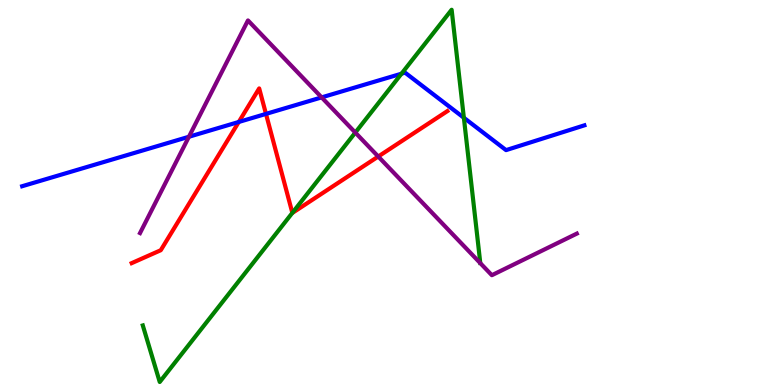[{'lines': ['blue', 'red'], 'intersections': [{'x': 3.08, 'y': 6.83}, {'x': 3.43, 'y': 7.04}]}, {'lines': ['green', 'red'], 'intersections': [{'x': 3.77, 'y': 4.47}]}, {'lines': ['purple', 'red'], 'intersections': [{'x': 4.88, 'y': 5.93}]}, {'lines': ['blue', 'green'], 'intersections': [{'x': 5.18, 'y': 8.09}, {'x': 5.99, 'y': 6.94}]}, {'lines': ['blue', 'purple'], 'intersections': [{'x': 2.44, 'y': 6.45}, {'x': 4.15, 'y': 7.47}]}, {'lines': ['green', 'purple'], 'intersections': [{'x': 4.58, 'y': 6.56}]}]